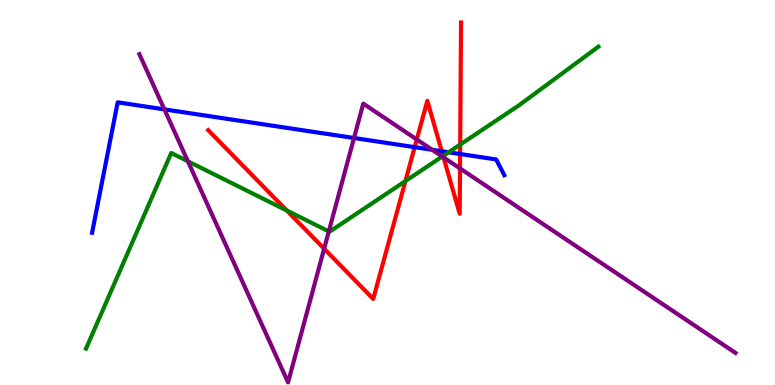[{'lines': ['blue', 'red'], 'intersections': [{'x': 5.35, 'y': 6.18}, {'x': 5.7, 'y': 6.07}, {'x': 5.94, 'y': 6.0}]}, {'lines': ['green', 'red'], 'intersections': [{'x': 3.7, 'y': 4.53}, {'x': 5.23, 'y': 5.3}, {'x': 5.72, 'y': 5.95}, {'x': 5.94, 'y': 6.25}]}, {'lines': ['purple', 'red'], 'intersections': [{'x': 4.18, 'y': 3.54}, {'x': 5.38, 'y': 6.38}, {'x': 5.72, 'y': 5.91}, {'x': 5.94, 'y': 5.63}]}, {'lines': ['blue', 'green'], 'intersections': [{'x': 5.79, 'y': 6.04}]}, {'lines': ['blue', 'purple'], 'intersections': [{'x': 2.12, 'y': 7.16}, {'x': 4.57, 'y': 6.42}, {'x': 5.58, 'y': 6.11}]}, {'lines': ['green', 'purple'], 'intersections': [{'x': 2.42, 'y': 5.81}, {'x': 4.24, 'y': 3.99}, {'x': 5.71, 'y': 5.93}]}]